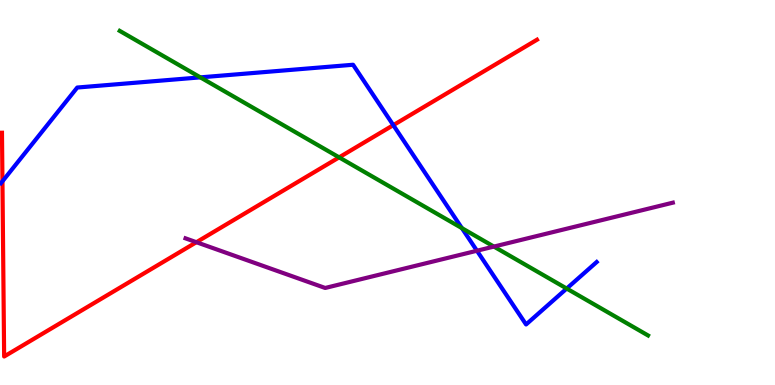[{'lines': ['blue', 'red'], 'intersections': [{'x': 0.0316, 'y': 5.29}, {'x': 5.07, 'y': 6.75}]}, {'lines': ['green', 'red'], 'intersections': [{'x': 4.38, 'y': 5.91}]}, {'lines': ['purple', 'red'], 'intersections': [{'x': 2.53, 'y': 3.71}]}, {'lines': ['blue', 'green'], 'intersections': [{'x': 2.59, 'y': 7.99}, {'x': 5.96, 'y': 4.07}, {'x': 7.31, 'y': 2.51}]}, {'lines': ['blue', 'purple'], 'intersections': [{'x': 6.15, 'y': 3.49}]}, {'lines': ['green', 'purple'], 'intersections': [{'x': 6.37, 'y': 3.6}]}]